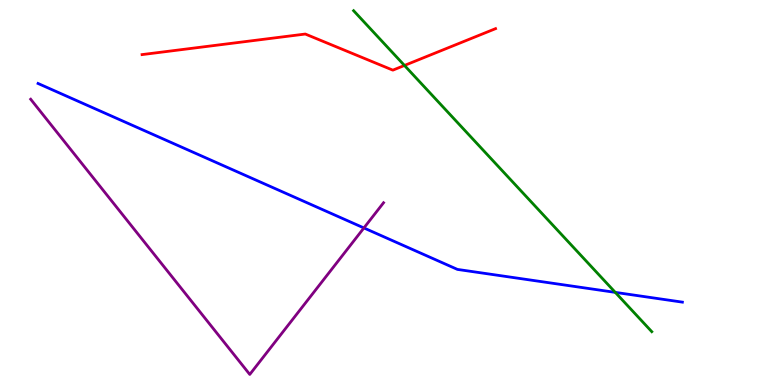[{'lines': ['blue', 'red'], 'intersections': []}, {'lines': ['green', 'red'], 'intersections': [{'x': 5.22, 'y': 8.3}]}, {'lines': ['purple', 'red'], 'intersections': []}, {'lines': ['blue', 'green'], 'intersections': [{'x': 7.94, 'y': 2.41}]}, {'lines': ['blue', 'purple'], 'intersections': [{'x': 4.7, 'y': 4.08}]}, {'lines': ['green', 'purple'], 'intersections': []}]